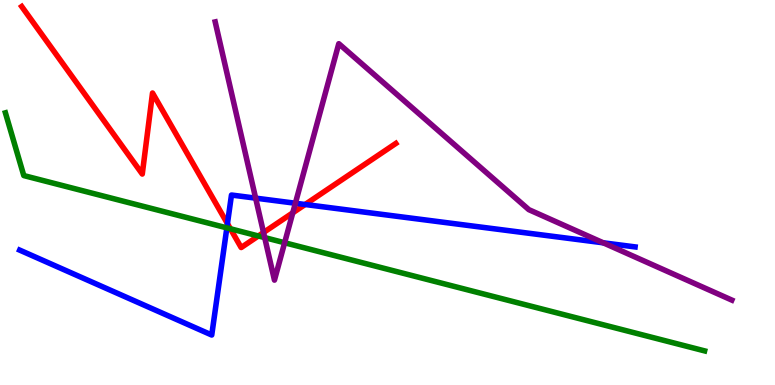[{'lines': ['blue', 'red'], 'intersections': [{'x': 2.93, 'y': 4.19}, {'x': 3.94, 'y': 4.69}]}, {'lines': ['green', 'red'], 'intersections': [{'x': 2.97, 'y': 4.06}, {'x': 3.33, 'y': 3.87}]}, {'lines': ['purple', 'red'], 'intersections': [{'x': 3.4, 'y': 3.96}, {'x': 3.78, 'y': 4.47}]}, {'lines': ['blue', 'green'], 'intersections': [{'x': 2.93, 'y': 4.08}]}, {'lines': ['blue', 'purple'], 'intersections': [{'x': 3.3, 'y': 4.85}, {'x': 3.81, 'y': 4.72}, {'x': 7.78, 'y': 3.69}]}, {'lines': ['green', 'purple'], 'intersections': [{'x': 3.42, 'y': 3.83}, {'x': 3.67, 'y': 3.69}]}]